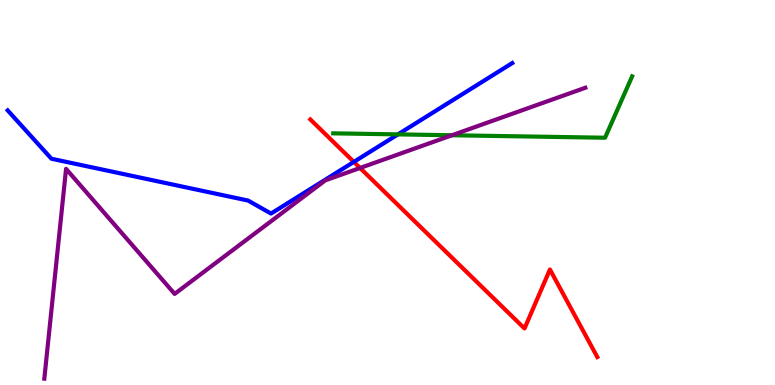[{'lines': ['blue', 'red'], 'intersections': [{'x': 4.57, 'y': 5.79}]}, {'lines': ['green', 'red'], 'intersections': []}, {'lines': ['purple', 'red'], 'intersections': [{'x': 4.65, 'y': 5.64}]}, {'lines': ['blue', 'green'], 'intersections': [{'x': 5.13, 'y': 6.51}]}, {'lines': ['blue', 'purple'], 'intersections': []}, {'lines': ['green', 'purple'], 'intersections': [{'x': 5.83, 'y': 6.49}]}]